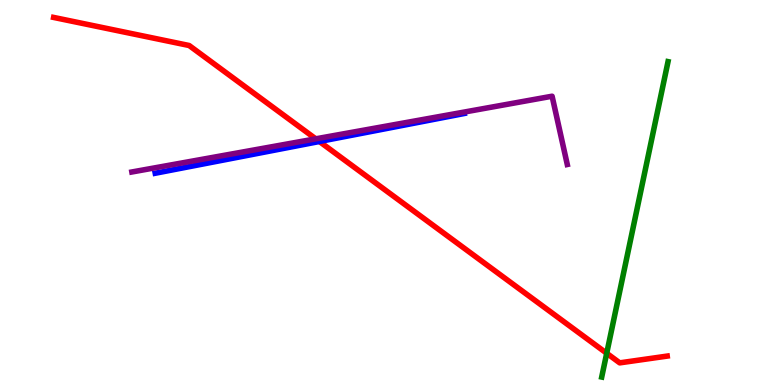[{'lines': ['blue', 'red'], 'intersections': [{'x': 4.12, 'y': 6.32}]}, {'lines': ['green', 'red'], 'intersections': [{'x': 7.83, 'y': 0.824}]}, {'lines': ['purple', 'red'], 'intersections': [{'x': 4.07, 'y': 6.39}]}, {'lines': ['blue', 'green'], 'intersections': []}, {'lines': ['blue', 'purple'], 'intersections': []}, {'lines': ['green', 'purple'], 'intersections': []}]